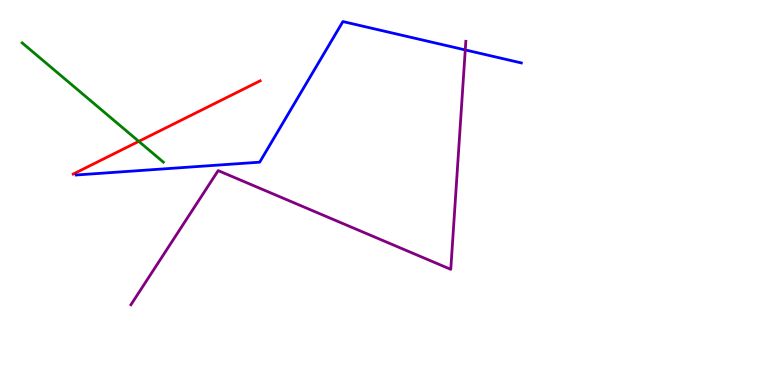[{'lines': ['blue', 'red'], 'intersections': []}, {'lines': ['green', 'red'], 'intersections': [{'x': 1.79, 'y': 6.33}]}, {'lines': ['purple', 'red'], 'intersections': []}, {'lines': ['blue', 'green'], 'intersections': []}, {'lines': ['blue', 'purple'], 'intersections': [{'x': 6.0, 'y': 8.7}]}, {'lines': ['green', 'purple'], 'intersections': []}]